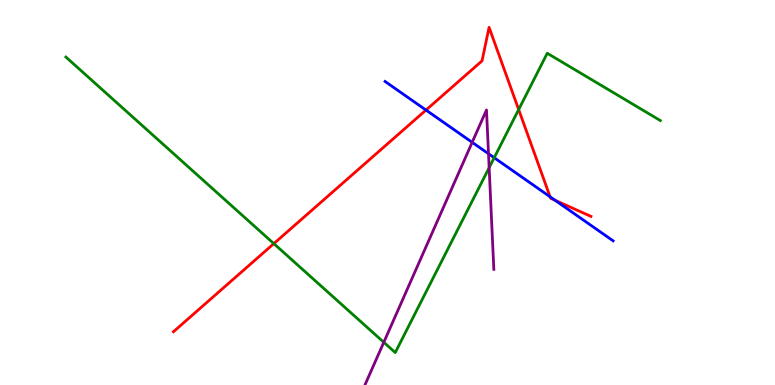[{'lines': ['blue', 'red'], 'intersections': [{'x': 5.5, 'y': 7.14}, {'x': 7.1, 'y': 4.89}, {'x': 7.16, 'y': 4.8}]}, {'lines': ['green', 'red'], 'intersections': [{'x': 3.53, 'y': 3.67}, {'x': 6.69, 'y': 7.15}]}, {'lines': ['purple', 'red'], 'intersections': []}, {'lines': ['blue', 'green'], 'intersections': [{'x': 6.38, 'y': 5.9}]}, {'lines': ['blue', 'purple'], 'intersections': [{'x': 6.09, 'y': 6.3}, {'x': 6.3, 'y': 6.01}]}, {'lines': ['green', 'purple'], 'intersections': [{'x': 4.95, 'y': 1.11}, {'x': 6.31, 'y': 5.64}]}]